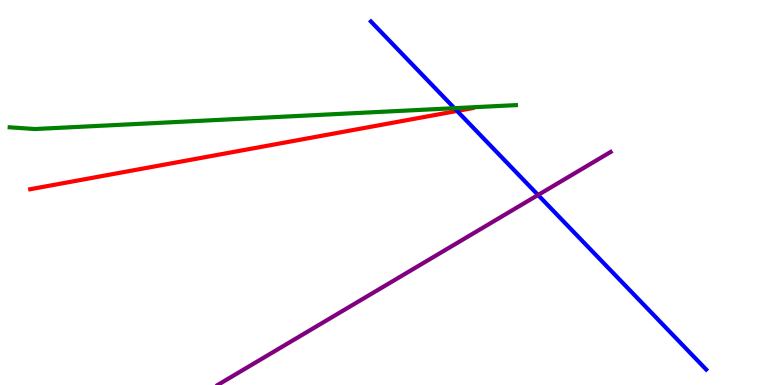[{'lines': ['blue', 'red'], 'intersections': [{'x': 5.9, 'y': 7.12}]}, {'lines': ['green', 'red'], 'intersections': []}, {'lines': ['purple', 'red'], 'intersections': []}, {'lines': ['blue', 'green'], 'intersections': [{'x': 5.86, 'y': 7.19}]}, {'lines': ['blue', 'purple'], 'intersections': [{'x': 6.94, 'y': 4.94}]}, {'lines': ['green', 'purple'], 'intersections': []}]